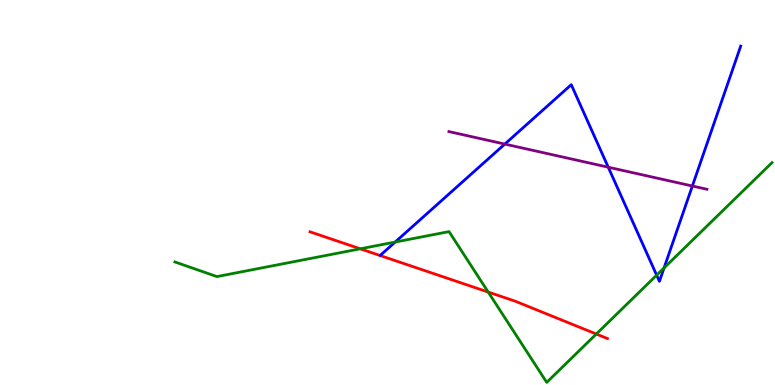[{'lines': ['blue', 'red'], 'intersections': []}, {'lines': ['green', 'red'], 'intersections': [{'x': 4.65, 'y': 3.54}, {'x': 6.3, 'y': 2.41}, {'x': 7.69, 'y': 1.32}]}, {'lines': ['purple', 'red'], 'intersections': []}, {'lines': ['blue', 'green'], 'intersections': [{'x': 5.1, 'y': 3.71}, {'x': 8.47, 'y': 2.85}, {'x': 8.57, 'y': 3.04}]}, {'lines': ['blue', 'purple'], 'intersections': [{'x': 6.51, 'y': 6.26}, {'x': 7.85, 'y': 5.66}, {'x': 8.93, 'y': 5.17}]}, {'lines': ['green', 'purple'], 'intersections': []}]